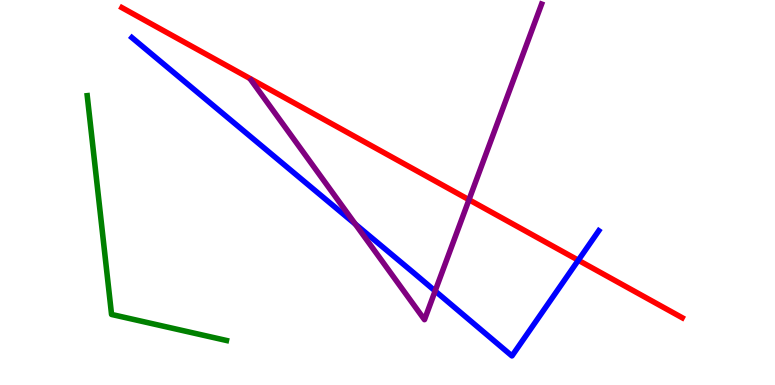[{'lines': ['blue', 'red'], 'intersections': [{'x': 7.46, 'y': 3.24}]}, {'lines': ['green', 'red'], 'intersections': []}, {'lines': ['purple', 'red'], 'intersections': [{'x': 6.05, 'y': 4.81}]}, {'lines': ['blue', 'green'], 'intersections': []}, {'lines': ['blue', 'purple'], 'intersections': [{'x': 4.58, 'y': 4.18}, {'x': 5.61, 'y': 2.44}]}, {'lines': ['green', 'purple'], 'intersections': []}]